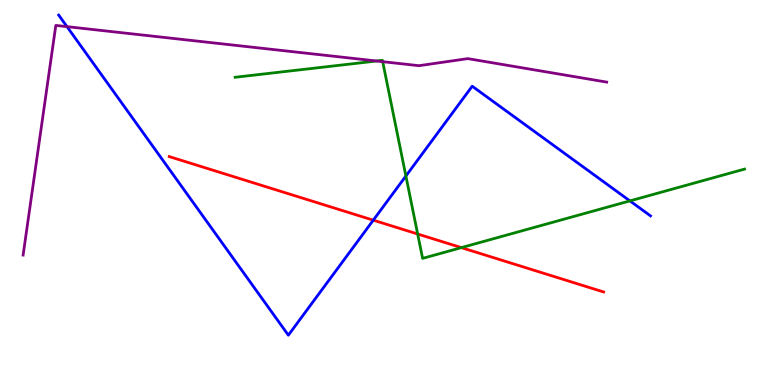[{'lines': ['blue', 'red'], 'intersections': [{'x': 4.82, 'y': 4.28}]}, {'lines': ['green', 'red'], 'intersections': [{'x': 5.39, 'y': 3.92}, {'x': 5.95, 'y': 3.57}]}, {'lines': ['purple', 'red'], 'intersections': []}, {'lines': ['blue', 'green'], 'intersections': [{'x': 5.24, 'y': 5.43}, {'x': 8.13, 'y': 4.78}]}, {'lines': ['blue', 'purple'], 'intersections': [{'x': 0.864, 'y': 9.31}]}, {'lines': ['green', 'purple'], 'intersections': [{'x': 4.86, 'y': 8.42}, {'x': 4.94, 'y': 8.4}]}]